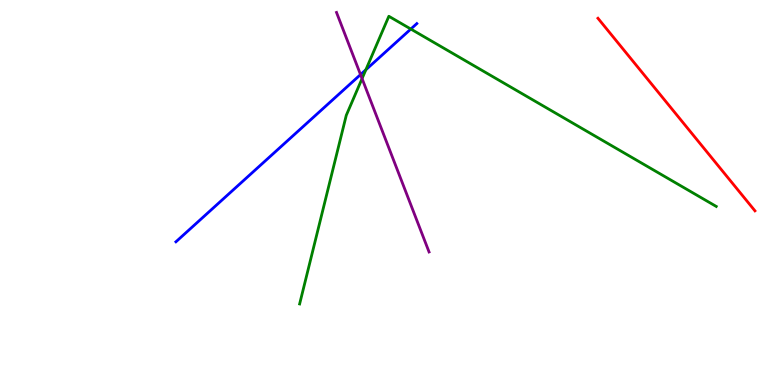[{'lines': ['blue', 'red'], 'intersections': []}, {'lines': ['green', 'red'], 'intersections': []}, {'lines': ['purple', 'red'], 'intersections': []}, {'lines': ['blue', 'green'], 'intersections': [{'x': 4.72, 'y': 8.19}, {'x': 5.3, 'y': 9.25}]}, {'lines': ['blue', 'purple'], 'intersections': [{'x': 4.65, 'y': 8.06}]}, {'lines': ['green', 'purple'], 'intersections': [{'x': 4.67, 'y': 7.96}]}]